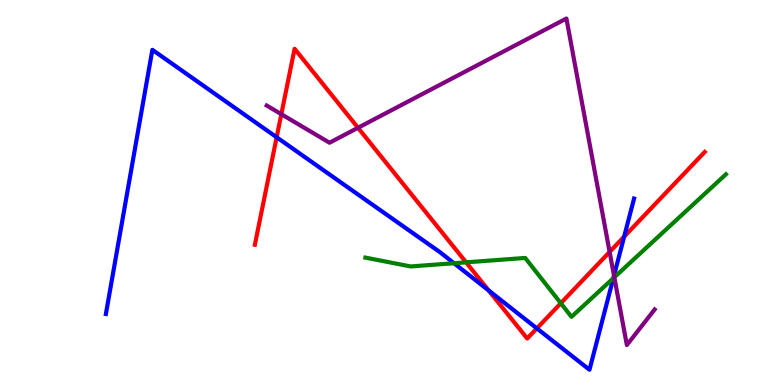[{'lines': ['blue', 'red'], 'intersections': [{'x': 3.57, 'y': 6.43}, {'x': 6.31, 'y': 2.46}, {'x': 6.93, 'y': 1.47}, {'x': 8.05, 'y': 3.85}]}, {'lines': ['green', 'red'], 'intersections': [{'x': 6.01, 'y': 3.19}, {'x': 7.24, 'y': 2.12}]}, {'lines': ['purple', 'red'], 'intersections': [{'x': 3.63, 'y': 7.03}, {'x': 4.62, 'y': 6.68}, {'x': 7.87, 'y': 3.46}]}, {'lines': ['blue', 'green'], 'intersections': [{'x': 5.86, 'y': 3.16}, {'x': 7.91, 'y': 2.77}]}, {'lines': ['blue', 'purple'], 'intersections': [{'x': 7.92, 'y': 2.84}]}, {'lines': ['green', 'purple'], 'intersections': [{'x': 7.93, 'y': 2.8}]}]